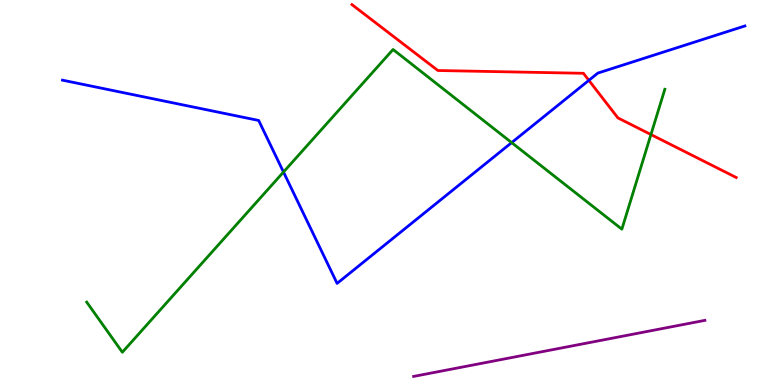[{'lines': ['blue', 'red'], 'intersections': [{'x': 7.6, 'y': 7.91}]}, {'lines': ['green', 'red'], 'intersections': [{'x': 8.4, 'y': 6.51}]}, {'lines': ['purple', 'red'], 'intersections': []}, {'lines': ['blue', 'green'], 'intersections': [{'x': 3.66, 'y': 5.53}, {'x': 6.6, 'y': 6.3}]}, {'lines': ['blue', 'purple'], 'intersections': []}, {'lines': ['green', 'purple'], 'intersections': []}]